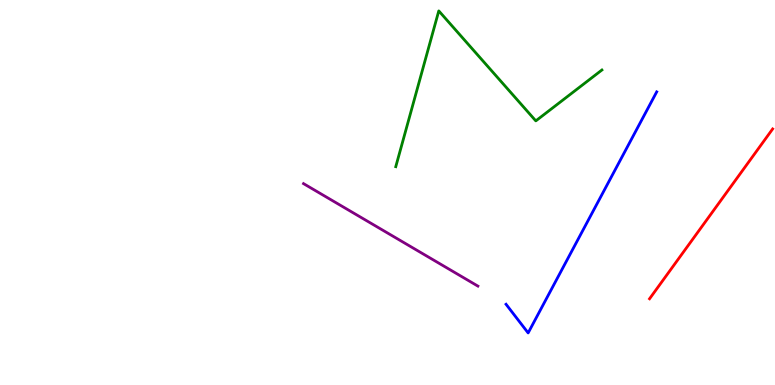[{'lines': ['blue', 'red'], 'intersections': []}, {'lines': ['green', 'red'], 'intersections': []}, {'lines': ['purple', 'red'], 'intersections': []}, {'lines': ['blue', 'green'], 'intersections': []}, {'lines': ['blue', 'purple'], 'intersections': []}, {'lines': ['green', 'purple'], 'intersections': []}]